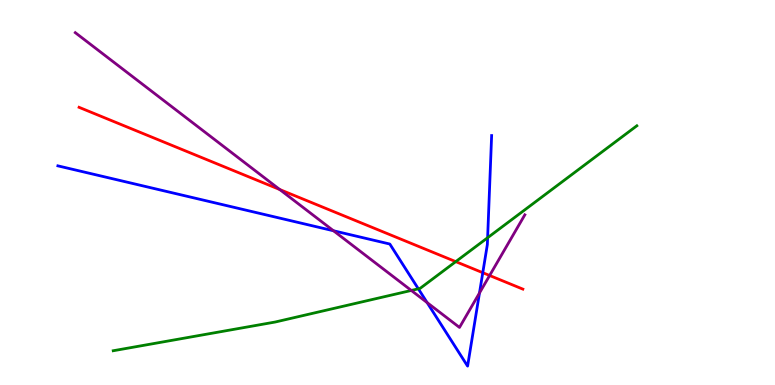[{'lines': ['blue', 'red'], 'intersections': [{'x': 6.23, 'y': 2.92}]}, {'lines': ['green', 'red'], 'intersections': [{'x': 5.88, 'y': 3.2}]}, {'lines': ['purple', 'red'], 'intersections': [{'x': 3.61, 'y': 5.08}, {'x': 6.32, 'y': 2.84}]}, {'lines': ['blue', 'green'], 'intersections': [{'x': 5.4, 'y': 2.5}, {'x': 6.29, 'y': 3.83}]}, {'lines': ['blue', 'purple'], 'intersections': [{'x': 4.3, 'y': 4.01}, {'x': 5.51, 'y': 2.14}, {'x': 6.19, 'y': 2.39}]}, {'lines': ['green', 'purple'], 'intersections': [{'x': 5.31, 'y': 2.46}]}]